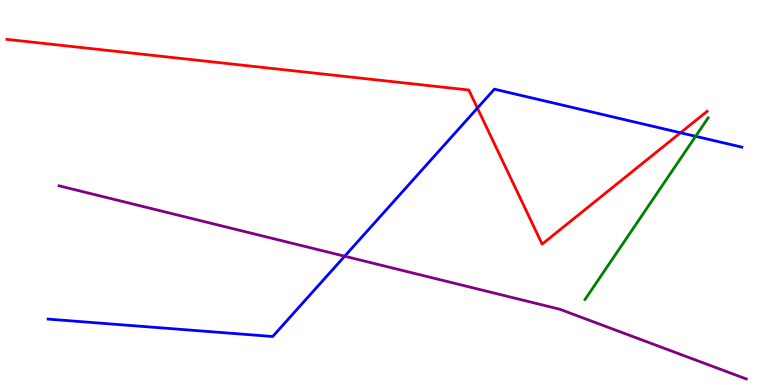[{'lines': ['blue', 'red'], 'intersections': [{'x': 6.16, 'y': 7.19}, {'x': 8.78, 'y': 6.55}]}, {'lines': ['green', 'red'], 'intersections': []}, {'lines': ['purple', 'red'], 'intersections': []}, {'lines': ['blue', 'green'], 'intersections': [{'x': 8.98, 'y': 6.46}]}, {'lines': ['blue', 'purple'], 'intersections': [{'x': 4.45, 'y': 3.35}]}, {'lines': ['green', 'purple'], 'intersections': []}]